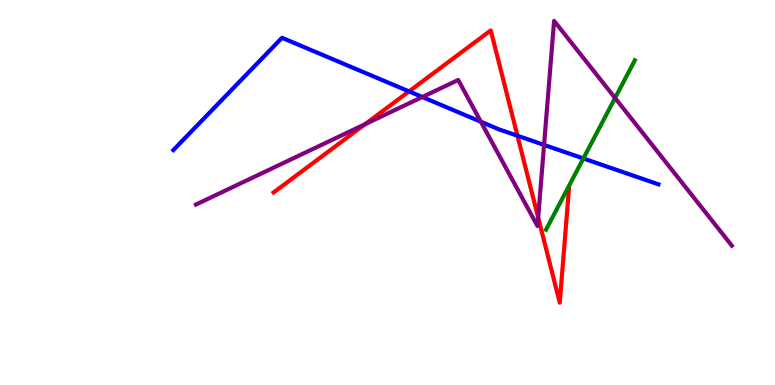[{'lines': ['blue', 'red'], 'intersections': [{'x': 5.28, 'y': 7.63}, {'x': 6.68, 'y': 6.47}]}, {'lines': ['green', 'red'], 'intersections': []}, {'lines': ['purple', 'red'], 'intersections': [{'x': 4.71, 'y': 6.77}, {'x': 6.94, 'y': 4.35}]}, {'lines': ['blue', 'green'], 'intersections': [{'x': 7.53, 'y': 5.88}]}, {'lines': ['blue', 'purple'], 'intersections': [{'x': 5.45, 'y': 7.48}, {'x': 6.2, 'y': 6.84}, {'x': 7.02, 'y': 6.24}]}, {'lines': ['green', 'purple'], 'intersections': [{'x': 7.94, 'y': 7.45}]}]